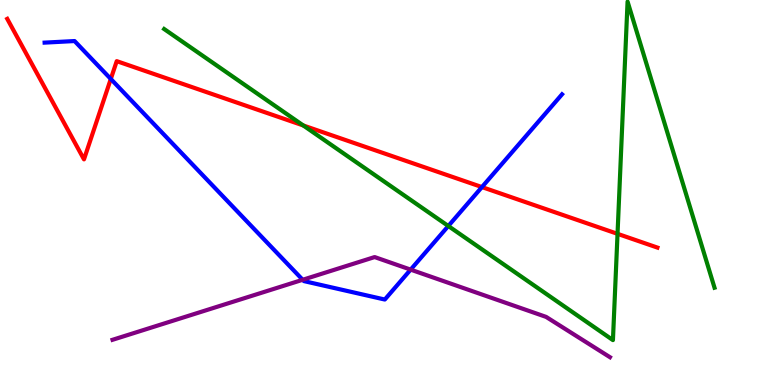[{'lines': ['blue', 'red'], 'intersections': [{'x': 1.43, 'y': 7.95}, {'x': 6.22, 'y': 5.14}]}, {'lines': ['green', 'red'], 'intersections': [{'x': 3.91, 'y': 6.74}, {'x': 7.97, 'y': 3.93}]}, {'lines': ['purple', 'red'], 'intersections': []}, {'lines': ['blue', 'green'], 'intersections': [{'x': 5.78, 'y': 4.13}]}, {'lines': ['blue', 'purple'], 'intersections': [{'x': 3.91, 'y': 2.73}, {'x': 5.3, 'y': 3.0}]}, {'lines': ['green', 'purple'], 'intersections': []}]